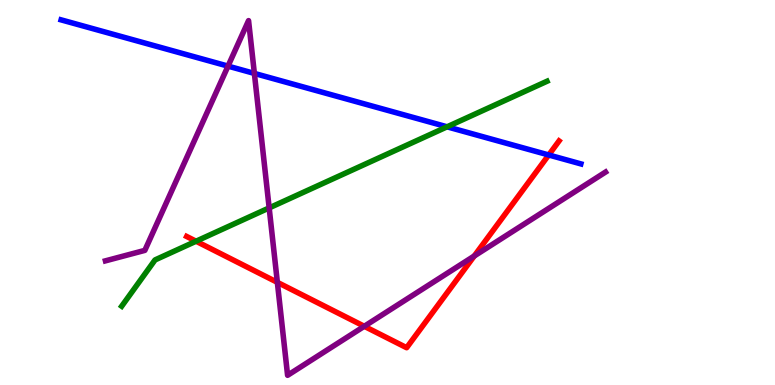[{'lines': ['blue', 'red'], 'intersections': [{'x': 7.08, 'y': 5.97}]}, {'lines': ['green', 'red'], 'intersections': [{'x': 2.53, 'y': 3.73}]}, {'lines': ['purple', 'red'], 'intersections': [{'x': 3.58, 'y': 2.67}, {'x': 4.7, 'y': 1.52}, {'x': 6.12, 'y': 3.35}]}, {'lines': ['blue', 'green'], 'intersections': [{'x': 5.77, 'y': 6.71}]}, {'lines': ['blue', 'purple'], 'intersections': [{'x': 2.94, 'y': 8.28}, {'x': 3.28, 'y': 8.09}]}, {'lines': ['green', 'purple'], 'intersections': [{'x': 3.47, 'y': 4.6}]}]